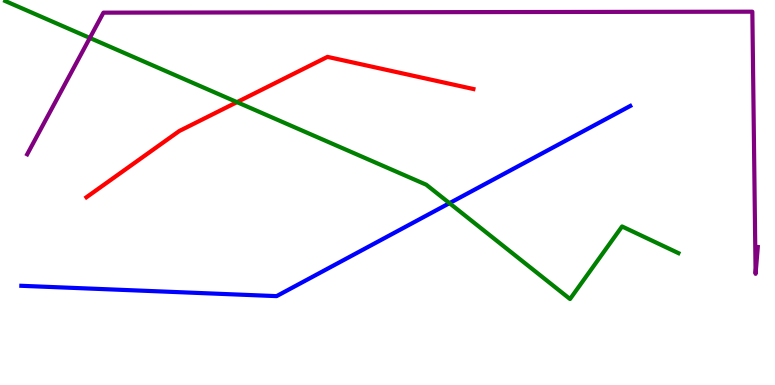[{'lines': ['blue', 'red'], 'intersections': []}, {'lines': ['green', 'red'], 'intersections': [{'x': 3.06, 'y': 7.35}]}, {'lines': ['purple', 'red'], 'intersections': []}, {'lines': ['blue', 'green'], 'intersections': [{'x': 5.8, 'y': 4.72}]}, {'lines': ['blue', 'purple'], 'intersections': []}, {'lines': ['green', 'purple'], 'intersections': [{'x': 1.16, 'y': 9.01}]}]